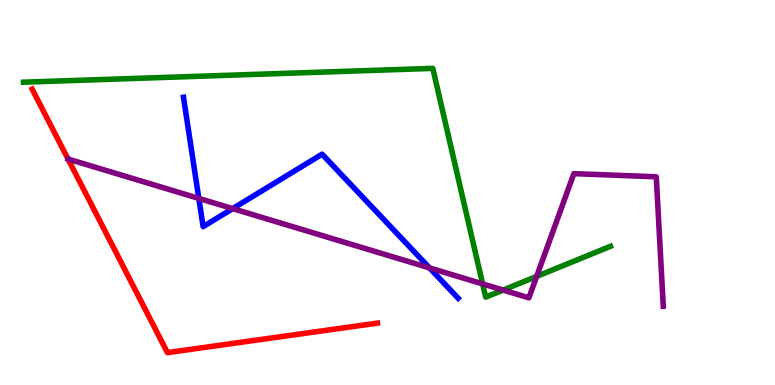[{'lines': ['blue', 'red'], 'intersections': []}, {'lines': ['green', 'red'], 'intersections': []}, {'lines': ['purple', 'red'], 'intersections': [{'x': 0.878, 'y': 5.87}]}, {'lines': ['blue', 'green'], 'intersections': []}, {'lines': ['blue', 'purple'], 'intersections': [{'x': 2.57, 'y': 4.85}, {'x': 3.0, 'y': 4.58}, {'x': 5.54, 'y': 3.04}]}, {'lines': ['green', 'purple'], 'intersections': [{'x': 6.23, 'y': 2.63}, {'x': 6.49, 'y': 2.47}, {'x': 6.92, 'y': 2.82}]}]